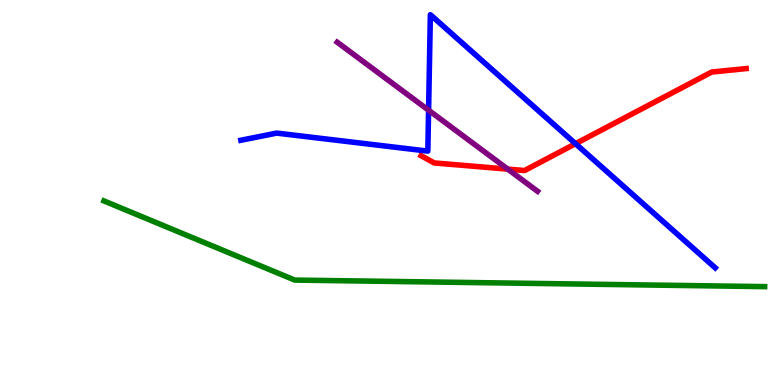[{'lines': ['blue', 'red'], 'intersections': [{'x': 7.43, 'y': 6.27}]}, {'lines': ['green', 'red'], 'intersections': []}, {'lines': ['purple', 'red'], 'intersections': [{'x': 6.55, 'y': 5.61}]}, {'lines': ['blue', 'green'], 'intersections': []}, {'lines': ['blue', 'purple'], 'intersections': [{'x': 5.53, 'y': 7.14}]}, {'lines': ['green', 'purple'], 'intersections': []}]